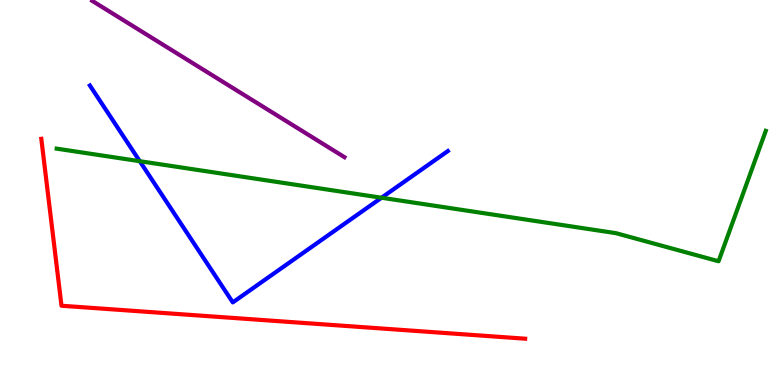[{'lines': ['blue', 'red'], 'intersections': []}, {'lines': ['green', 'red'], 'intersections': []}, {'lines': ['purple', 'red'], 'intersections': []}, {'lines': ['blue', 'green'], 'intersections': [{'x': 1.8, 'y': 5.81}, {'x': 4.92, 'y': 4.86}]}, {'lines': ['blue', 'purple'], 'intersections': []}, {'lines': ['green', 'purple'], 'intersections': []}]